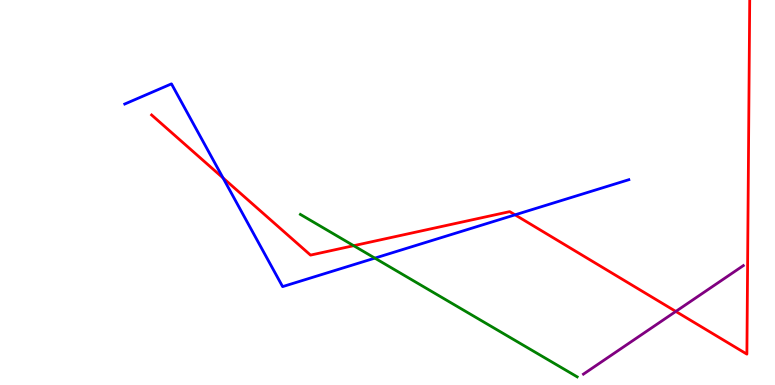[{'lines': ['blue', 'red'], 'intersections': [{'x': 2.88, 'y': 5.38}, {'x': 6.65, 'y': 4.42}]}, {'lines': ['green', 'red'], 'intersections': [{'x': 4.56, 'y': 3.62}]}, {'lines': ['purple', 'red'], 'intersections': [{'x': 8.72, 'y': 1.91}]}, {'lines': ['blue', 'green'], 'intersections': [{'x': 4.84, 'y': 3.3}]}, {'lines': ['blue', 'purple'], 'intersections': []}, {'lines': ['green', 'purple'], 'intersections': []}]